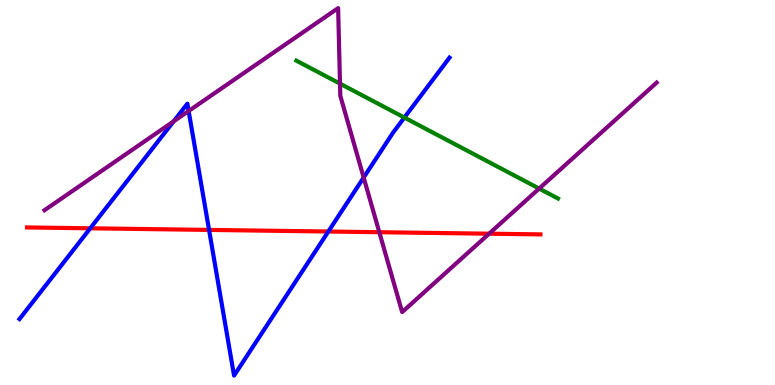[{'lines': ['blue', 'red'], 'intersections': [{'x': 1.16, 'y': 4.07}, {'x': 2.7, 'y': 4.03}, {'x': 4.24, 'y': 3.99}]}, {'lines': ['green', 'red'], 'intersections': []}, {'lines': ['purple', 'red'], 'intersections': [{'x': 4.89, 'y': 3.97}, {'x': 6.31, 'y': 3.93}]}, {'lines': ['blue', 'green'], 'intersections': [{'x': 5.22, 'y': 6.95}]}, {'lines': ['blue', 'purple'], 'intersections': [{'x': 2.24, 'y': 6.85}, {'x': 2.43, 'y': 7.12}, {'x': 4.69, 'y': 5.39}]}, {'lines': ['green', 'purple'], 'intersections': [{'x': 4.39, 'y': 7.83}, {'x': 6.96, 'y': 5.1}]}]